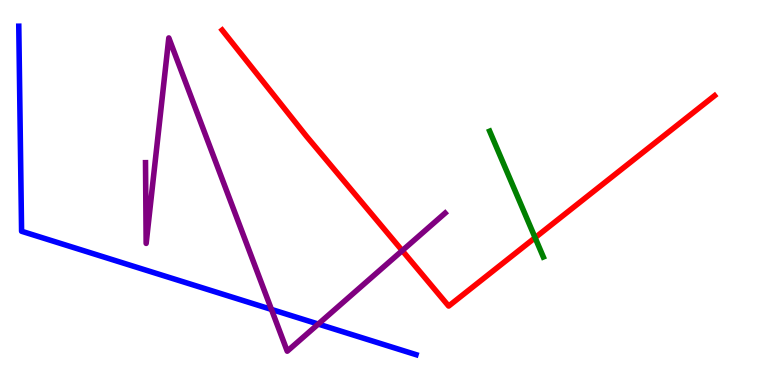[{'lines': ['blue', 'red'], 'intersections': []}, {'lines': ['green', 'red'], 'intersections': [{'x': 6.9, 'y': 3.83}]}, {'lines': ['purple', 'red'], 'intersections': [{'x': 5.19, 'y': 3.49}]}, {'lines': ['blue', 'green'], 'intersections': []}, {'lines': ['blue', 'purple'], 'intersections': [{'x': 3.5, 'y': 1.96}, {'x': 4.11, 'y': 1.58}]}, {'lines': ['green', 'purple'], 'intersections': []}]